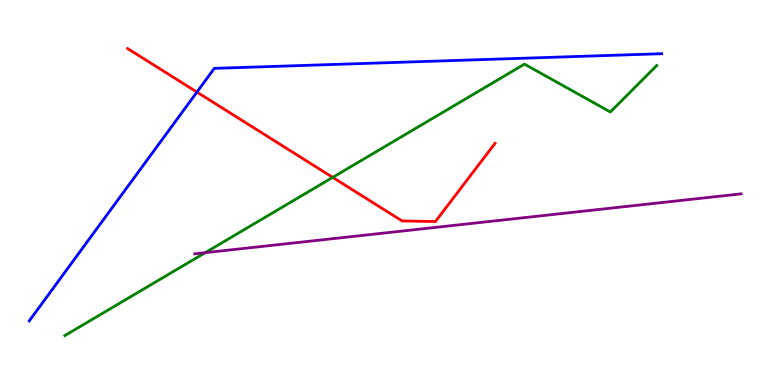[{'lines': ['blue', 'red'], 'intersections': [{'x': 2.54, 'y': 7.61}]}, {'lines': ['green', 'red'], 'intersections': [{'x': 4.29, 'y': 5.39}]}, {'lines': ['purple', 'red'], 'intersections': []}, {'lines': ['blue', 'green'], 'intersections': []}, {'lines': ['blue', 'purple'], 'intersections': []}, {'lines': ['green', 'purple'], 'intersections': [{'x': 2.65, 'y': 3.44}]}]